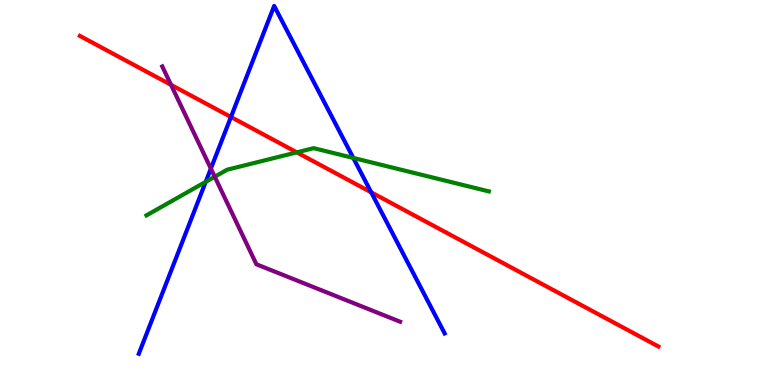[{'lines': ['blue', 'red'], 'intersections': [{'x': 2.98, 'y': 6.96}, {'x': 4.79, 'y': 5.01}]}, {'lines': ['green', 'red'], 'intersections': [{'x': 3.83, 'y': 6.04}]}, {'lines': ['purple', 'red'], 'intersections': [{'x': 2.21, 'y': 7.8}]}, {'lines': ['blue', 'green'], 'intersections': [{'x': 2.65, 'y': 5.28}, {'x': 4.56, 'y': 5.9}]}, {'lines': ['blue', 'purple'], 'intersections': [{'x': 2.72, 'y': 5.62}]}, {'lines': ['green', 'purple'], 'intersections': [{'x': 2.77, 'y': 5.41}]}]